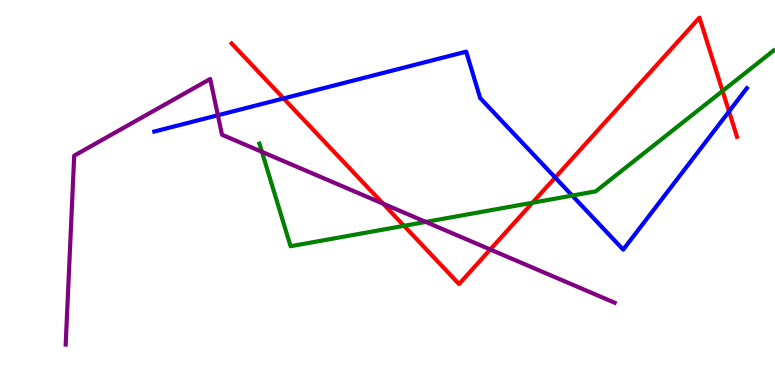[{'lines': ['blue', 'red'], 'intersections': [{'x': 3.66, 'y': 7.44}, {'x': 7.16, 'y': 5.39}, {'x': 9.41, 'y': 7.1}]}, {'lines': ['green', 'red'], 'intersections': [{'x': 5.21, 'y': 4.13}, {'x': 6.87, 'y': 4.73}, {'x': 9.32, 'y': 7.64}]}, {'lines': ['purple', 'red'], 'intersections': [{'x': 4.94, 'y': 4.71}, {'x': 6.33, 'y': 3.52}]}, {'lines': ['blue', 'green'], 'intersections': [{'x': 7.38, 'y': 4.92}]}, {'lines': ['blue', 'purple'], 'intersections': [{'x': 2.81, 'y': 7.01}]}, {'lines': ['green', 'purple'], 'intersections': [{'x': 3.38, 'y': 6.06}, {'x': 5.49, 'y': 4.24}]}]